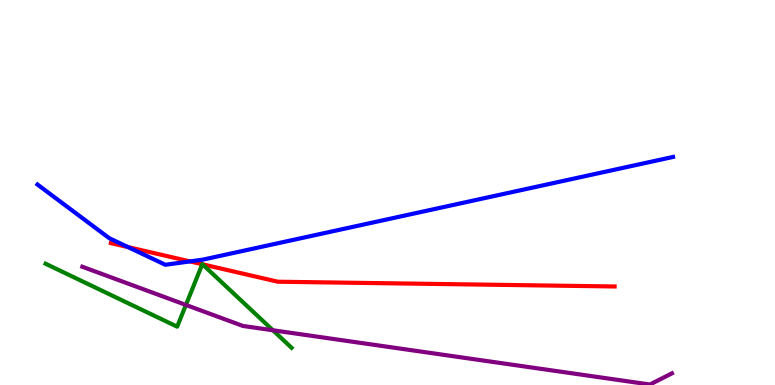[{'lines': ['blue', 'red'], 'intersections': [{'x': 1.65, 'y': 3.58}, {'x': 2.45, 'y': 3.21}]}, {'lines': ['green', 'red'], 'intersections': [{'x': 2.61, 'y': 3.14}, {'x': 2.61, 'y': 3.13}]}, {'lines': ['purple', 'red'], 'intersections': []}, {'lines': ['blue', 'green'], 'intersections': []}, {'lines': ['blue', 'purple'], 'intersections': []}, {'lines': ['green', 'purple'], 'intersections': [{'x': 2.4, 'y': 2.08}, {'x': 3.52, 'y': 1.42}]}]